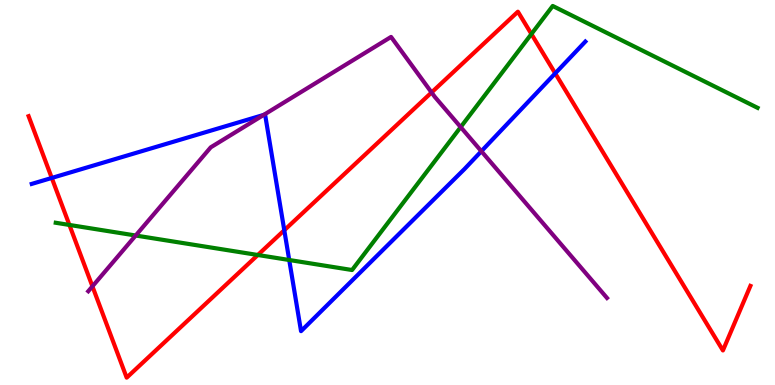[{'lines': ['blue', 'red'], 'intersections': [{'x': 0.668, 'y': 5.38}, {'x': 3.67, 'y': 4.02}, {'x': 7.16, 'y': 8.09}]}, {'lines': ['green', 'red'], 'intersections': [{'x': 0.895, 'y': 4.16}, {'x': 3.33, 'y': 3.38}, {'x': 6.86, 'y': 9.12}]}, {'lines': ['purple', 'red'], 'intersections': [{'x': 1.19, 'y': 2.56}, {'x': 5.57, 'y': 7.6}]}, {'lines': ['blue', 'green'], 'intersections': [{'x': 3.73, 'y': 3.25}]}, {'lines': ['blue', 'purple'], 'intersections': [{'x': 3.4, 'y': 7.02}, {'x': 6.21, 'y': 6.07}]}, {'lines': ['green', 'purple'], 'intersections': [{'x': 1.75, 'y': 3.88}, {'x': 5.94, 'y': 6.7}]}]